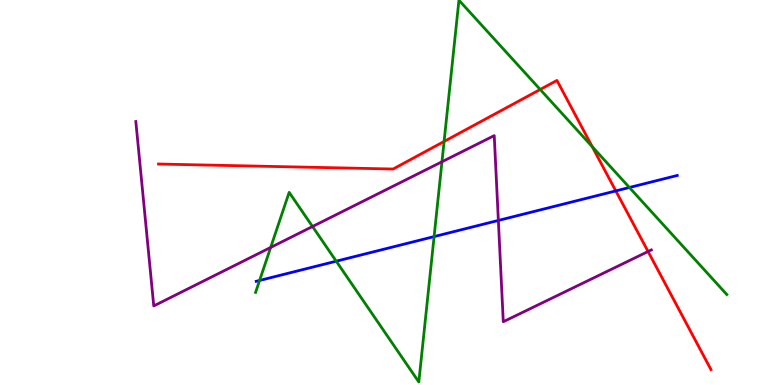[{'lines': ['blue', 'red'], 'intersections': [{'x': 7.95, 'y': 5.04}]}, {'lines': ['green', 'red'], 'intersections': [{'x': 5.73, 'y': 6.33}, {'x': 6.97, 'y': 7.68}, {'x': 7.64, 'y': 6.19}]}, {'lines': ['purple', 'red'], 'intersections': [{'x': 8.36, 'y': 3.47}]}, {'lines': ['blue', 'green'], 'intersections': [{'x': 3.35, 'y': 2.72}, {'x': 4.34, 'y': 3.22}, {'x': 5.6, 'y': 3.85}, {'x': 8.12, 'y': 5.13}]}, {'lines': ['blue', 'purple'], 'intersections': [{'x': 6.43, 'y': 4.27}]}, {'lines': ['green', 'purple'], 'intersections': [{'x': 3.49, 'y': 3.57}, {'x': 4.03, 'y': 4.12}, {'x': 5.7, 'y': 5.8}]}]